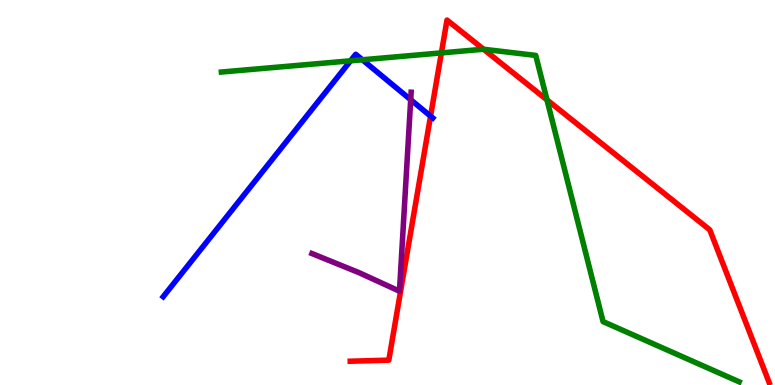[{'lines': ['blue', 'red'], 'intersections': [{'x': 5.56, 'y': 6.98}]}, {'lines': ['green', 'red'], 'intersections': [{'x': 5.7, 'y': 8.63}, {'x': 6.24, 'y': 8.72}, {'x': 7.06, 'y': 7.41}]}, {'lines': ['purple', 'red'], 'intersections': []}, {'lines': ['blue', 'green'], 'intersections': [{'x': 4.52, 'y': 8.42}, {'x': 4.68, 'y': 8.45}]}, {'lines': ['blue', 'purple'], 'intersections': [{'x': 5.3, 'y': 7.41}]}, {'lines': ['green', 'purple'], 'intersections': []}]